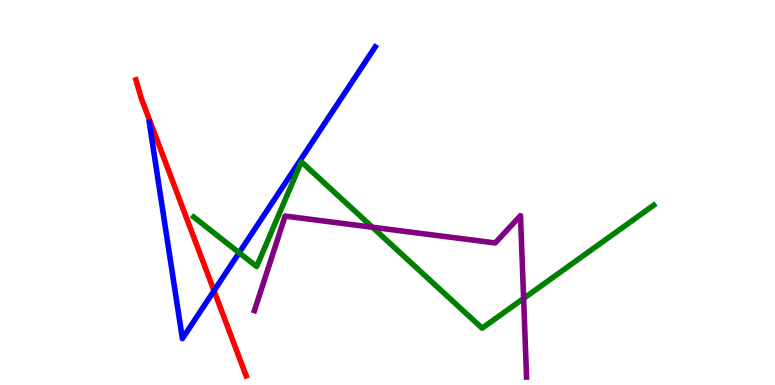[{'lines': ['blue', 'red'], 'intersections': [{'x': 2.76, 'y': 2.45}]}, {'lines': ['green', 'red'], 'intersections': []}, {'lines': ['purple', 'red'], 'intersections': []}, {'lines': ['blue', 'green'], 'intersections': [{'x': 3.09, 'y': 3.44}]}, {'lines': ['blue', 'purple'], 'intersections': []}, {'lines': ['green', 'purple'], 'intersections': [{'x': 4.81, 'y': 4.1}, {'x': 6.76, 'y': 2.25}]}]